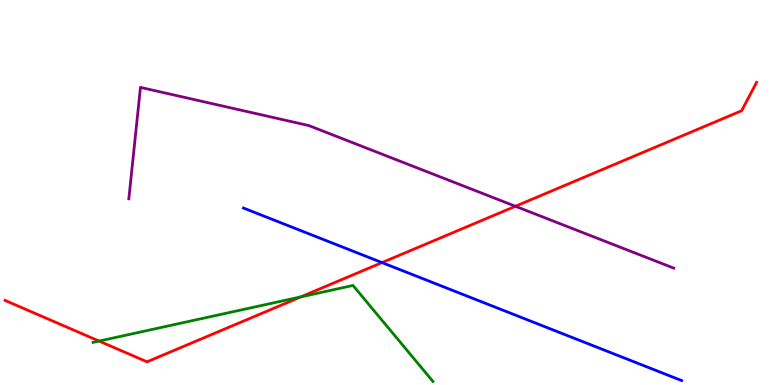[{'lines': ['blue', 'red'], 'intersections': [{'x': 4.93, 'y': 3.18}]}, {'lines': ['green', 'red'], 'intersections': [{'x': 1.28, 'y': 1.14}, {'x': 3.88, 'y': 2.29}]}, {'lines': ['purple', 'red'], 'intersections': [{'x': 6.65, 'y': 4.64}]}, {'lines': ['blue', 'green'], 'intersections': []}, {'lines': ['blue', 'purple'], 'intersections': []}, {'lines': ['green', 'purple'], 'intersections': []}]